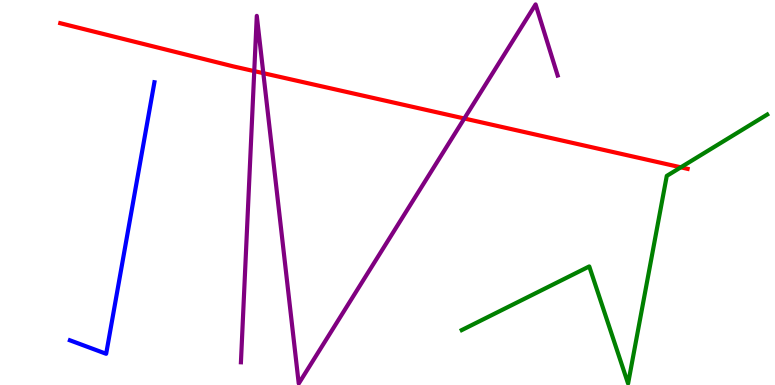[{'lines': ['blue', 'red'], 'intersections': []}, {'lines': ['green', 'red'], 'intersections': [{'x': 8.78, 'y': 5.65}]}, {'lines': ['purple', 'red'], 'intersections': [{'x': 3.28, 'y': 8.15}, {'x': 3.4, 'y': 8.1}, {'x': 5.99, 'y': 6.92}]}, {'lines': ['blue', 'green'], 'intersections': []}, {'lines': ['blue', 'purple'], 'intersections': []}, {'lines': ['green', 'purple'], 'intersections': []}]